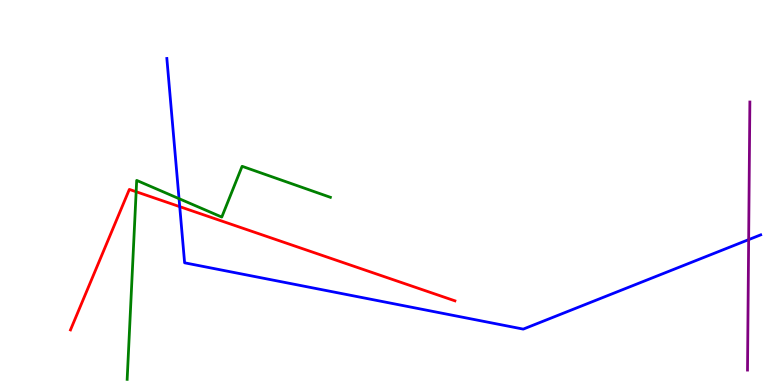[{'lines': ['blue', 'red'], 'intersections': [{'x': 2.32, 'y': 4.63}]}, {'lines': ['green', 'red'], 'intersections': [{'x': 1.76, 'y': 5.02}]}, {'lines': ['purple', 'red'], 'intersections': []}, {'lines': ['blue', 'green'], 'intersections': [{'x': 2.31, 'y': 4.84}]}, {'lines': ['blue', 'purple'], 'intersections': [{'x': 9.66, 'y': 3.78}]}, {'lines': ['green', 'purple'], 'intersections': []}]